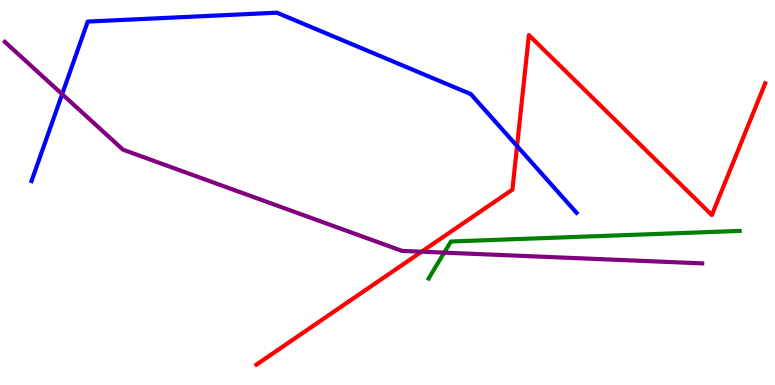[{'lines': ['blue', 'red'], 'intersections': [{'x': 6.67, 'y': 6.21}]}, {'lines': ['green', 'red'], 'intersections': []}, {'lines': ['purple', 'red'], 'intersections': [{'x': 5.44, 'y': 3.46}]}, {'lines': ['blue', 'green'], 'intersections': []}, {'lines': ['blue', 'purple'], 'intersections': [{'x': 0.802, 'y': 7.55}]}, {'lines': ['green', 'purple'], 'intersections': [{'x': 5.73, 'y': 3.44}]}]